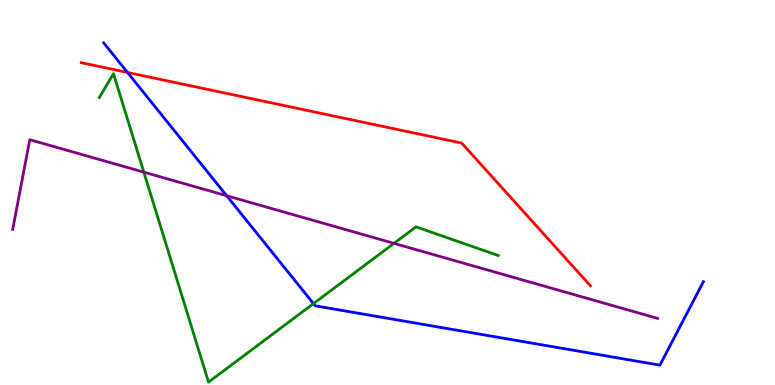[{'lines': ['blue', 'red'], 'intersections': [{'x': 1.64, 'y': 8.12}]}, {'lines': ['green', 'red'], 'intersections': []}, {'lines': ['purple', 'red'], 'intersections': []}, {'lines': ['blue', 'green'], 'intersections': [{'x': 4.04, 'y': 2.11}]}, {'lines': ['blue', 'purple'], 'intersections': [{'x': 2.92, 'y': 4.92}]}, {'lines': ['green', 'purple'], 'intersections': [{'x': 1.86, 'y': 5.53}, {'x': 5.08, 'y': 3.68}]}]